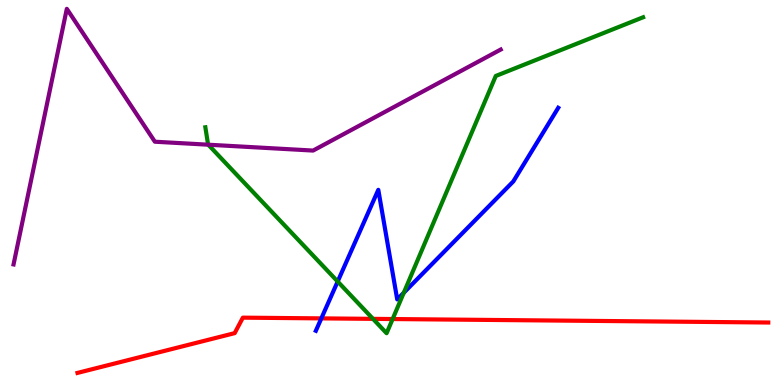[{'lines': ['blue', 'red'], 'intersections': [{'x': 4.15, 'y': 1.73}]}, {'lines': ['green', 'red'], 'intersections': [{'x': 4.81, 'y': 1.72}, {'x': 5.07, 'y': 1.71}]}, {'lines': ['purple', 'red'], 'intersections': []}, {'lines': ['blue', 'green'], 'intersections': [{'x': 4.36, 'y': 2.69}, {'x': 5.21, 'y': 2.4}]}, {'lines': ['blue', 'purple'], 'intersections': []}, {'lines': ['green', 'purple'], 'intersections': [{'x': 2.69, 'y': 6.24}]}]